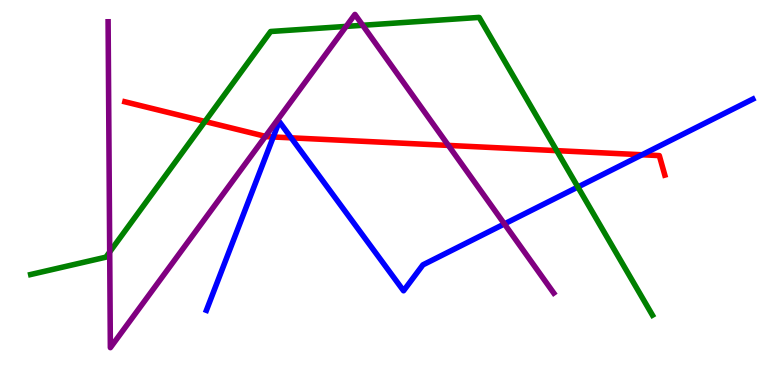[{'lines': ['blue', 'red'], 'intersections': [{'x': 3.53, 'y': 6.44}, {'x': 3.76, 'y': 6.42}, {'x': 8.28, 'y': 5.98}]}, {'lines': ['green', 'red'], 'intersections': [{'x': 2.64, 'y': 6.84}, {'x': 7.18, 'y': 6.09}]}, {'lines': ['purple', 'red'], 'intersections': [{'x': 3.43, 'y': 6.46}, {'x': 5.79, 'y': 6.22}]}, {'lines': ['blue', 'green'], 'intersections': [{'x': 7.46, 'y': 5.14}]}, {'lines': ['blue', 'purple'], 'intersections': [{'x': 6.51, 'y': 4.18}]}, {'lines': ['green', 'purple'], 'intersections': [{'x': 1.42, 'y': 3.46}, {'x': 4.47, 'y': 9.31}, {'x': 4.68, 'y': 9.34}]}]